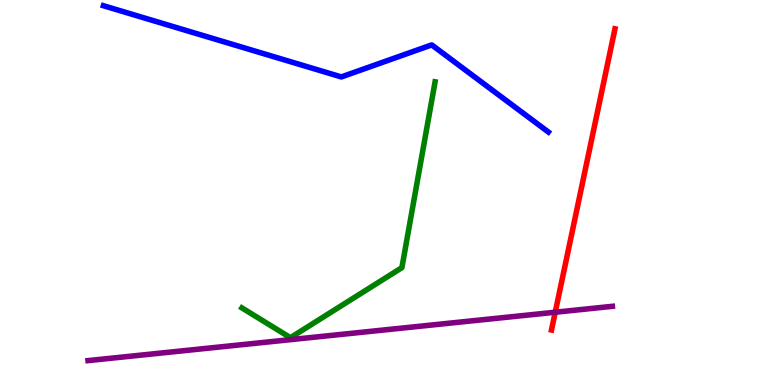[{'lines': ['blue', 'red'], 'intersections': []}, {'lines': ['green', 'red'], 'intersections': []}, {'lines': ['purple', 'red'], 'intersections': [{'x': 7.16, 'y': 1.89}]}, {'lines': ['blue', 'green'], 'intersections': []}, {'lines': ['blue', 'purple'], 'intersections': []}, {'lines': ['green', 'purple'], 'intersections': []}]